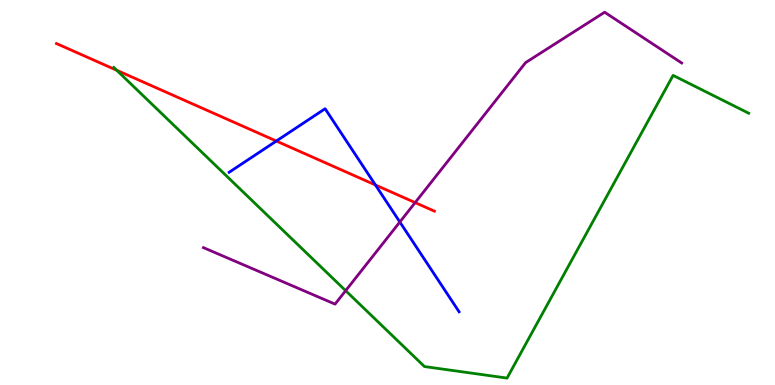[{'lines': ['blue', 'red'], 'intersections': [{'x': 3.57, 'y': 6.34}, {'x': 4.84, 'y': 5.2}]}, {'lines': ['green', 'red'], 'intersections': [{'x': 1.51, 'y': 8.17}]}, {'lines': ['purple', 'red'], 'intersections': [{'x': 5.36, 'y': 4.74}]}, {'lines': ['blue', 'green'], 'intersections': []}, {'lines': ['blue', 'purple'], 'intersections': [{'x': 5.16, 'y': 4.23}]}, {'lines': ['green', 'purple'], 'intersections': [{'x': 4.46, 'y': 2.45}]}]